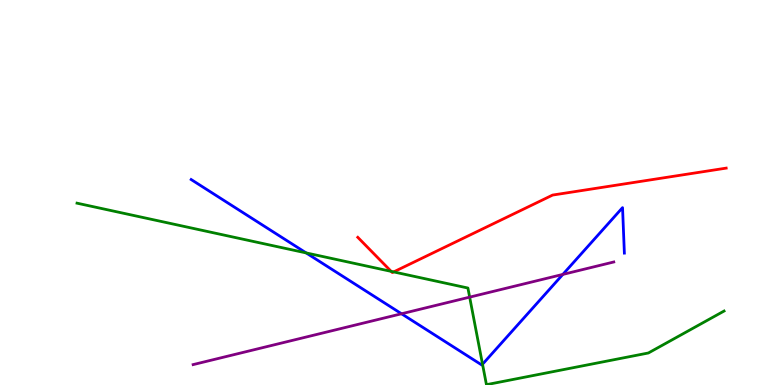[{'lines': ['blue', 'red'], 'intersections': []}, {'lines': ['green', 'red'], 'intersections': [{'x': 5.05, 'y': 2.95}, {'x': 5.08, 'y': 2.94}]}, {'lines': ['purple', 'red'], 'intersections': []}, {'lines': ['blue', 'green'], 'intersections': [{'x': 3.95, 'y': 3.43}, {'x': 6.23, 'y': 0.539}]}, {'lines': ['blue', 'purple'], 'intersections': [{'x': 5.18, 'y': 1.85}, {'x': 7.26, 'y': 2.87}]}, {'lines': ['green', 'purple'], 'intersections': [{'x': 6.06, 'y': 2.28}]}]